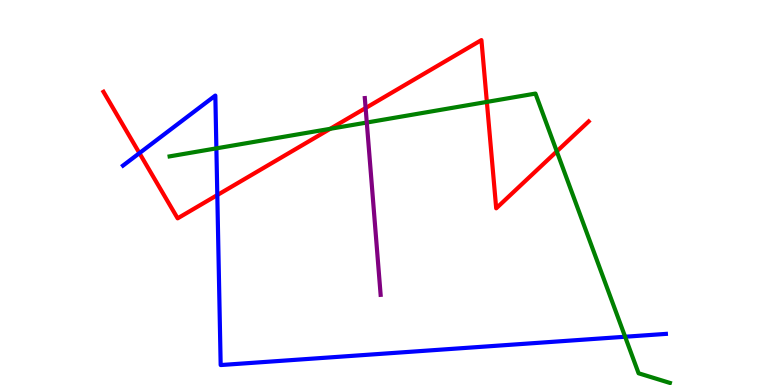[{'lines': ['blue', 'red'], 'intersections': [{'x': 1.8, 'y': 6.02}, {'x': 2.8, 'y': 4.93}]}, {'lines': ['green', 'red'], 'intersections': [{'x': 4.26, 'y': 6.65}, {'x': 6.28, 'y': 7.35}, {'x': 7.18, 'y': 6.07}]}, {'lines': ['purple', 'red'], 'intersections': [{'x': 4.72, 'y': 7.19}]}, {'lines': ['blue', 'green'], 'intersections': [{'x': 2.79, 'y': 6.15}, {'x': 8.07, 'y': 1.25}]}, {'lines': ['blue', 'purple'], 'intersections': []}, {'lines': ['green', 'purple'], 'intersections': [{'x': 4.73, 'y': 6.82}]}]